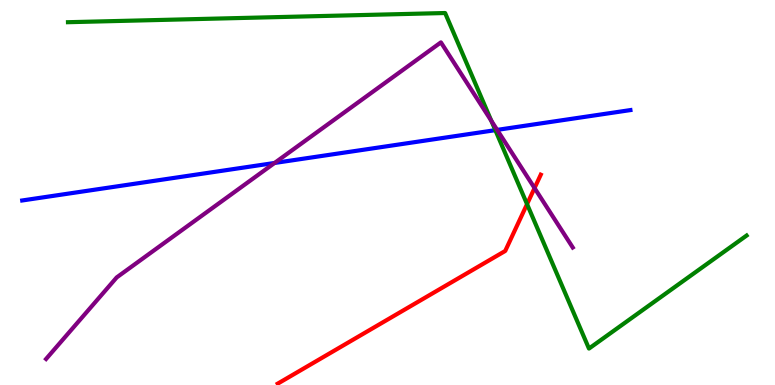[{'lines': ['blue', 'red'], 'intersections': []}, {'lines': ['green', 'red'], 'intersections': [{'x': 6.8, 'y': 4.7}]}, {'lines': ['purple', 'red'], 'intersections': [{'x': 6.9, 'y': 5.12}]}, {'lines': ['blue', 'green'], 'intersections': [{'x': 6.39, 'y': 6.62}]}, {'lines': ['blue', 'purple'], 'intersections': [{'x': 3.54, 'y': 5.77}, {'x': 6.41, 'y': 6.63}]}, {'lines': ['green', 'purple'], 'intersections': [{'x': 6.34, 'y': 6.86}]}]